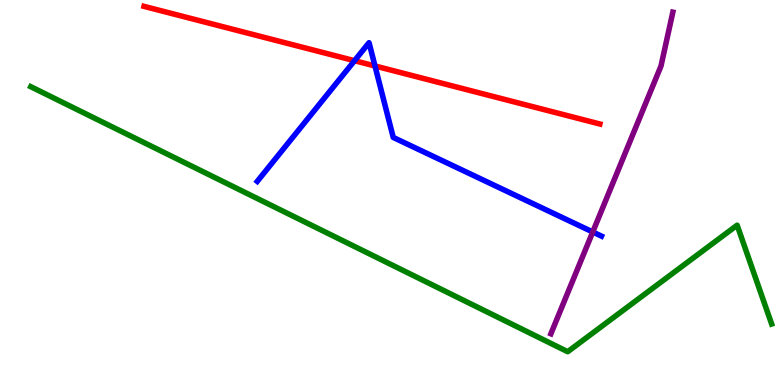[{'lines': ['blue', 'red'], 'intersections': [{'x': 4.57, 'y': 8.42}, {'x': 4.84, 'y': 8.29}]}, {'lines': ['green', 'red'], 'intersections': []}, {'lines': ['purple', 'red'], 'intersections': []}, {'lines': ['blue', 'green'], 'intersections': []}, {'lines': ['blue', 'purple'], 'intersections': [{'x': 7.65, 'y': 3.97}]}, {'lines': ['green', 'purple'], 'intersections': []}]